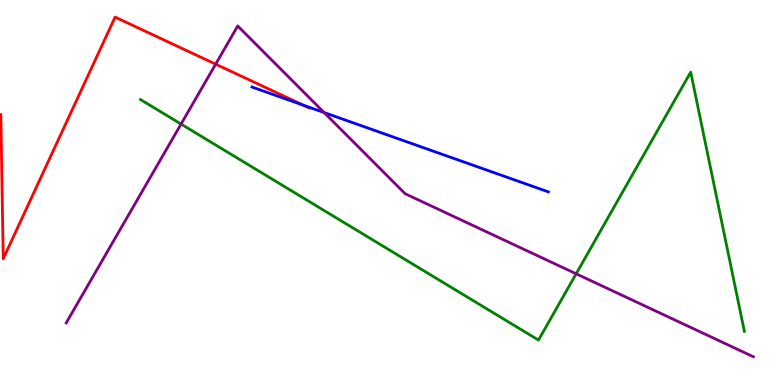[{'lines': ['blue', 'red'], 'intersections': [{'x': 3.91, 'y': 7.27}]}, {'lines': ['green', 'red'], 'intersections': []}, {'lines': ['purple', 'red'], 'intersections': [{'x': 2.78, 'y': 8.33}]}, {'lines': ['blue', 'green'], 'intersections': []}, {'lines': ['blue', 'purple'], 'intersections': [{'x': 4.18, 'y': 7.08}]}, {'lines': ['green', 'purple'], 'intersections': [{'x': 2.34, 'y': 6.78}, {'x': 7.43, 'y': 2.89}]}]